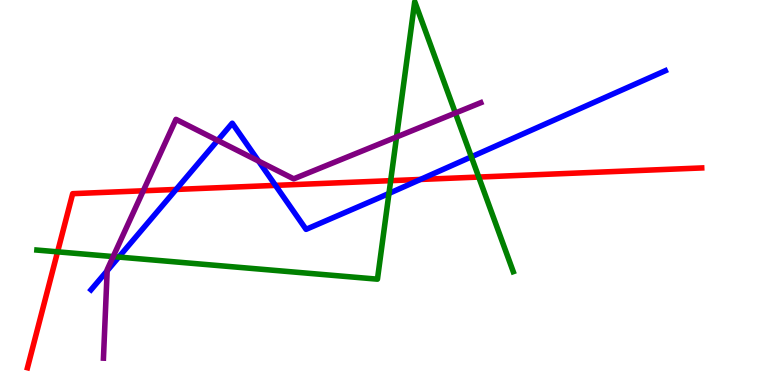[{'lines': ['blue', 'red'], 'intersections': [{'x': 2.27, 'y': 5.08}, {'x': 3.55, 'y': 5.19}, {'x': 5.43, 'y': 5.34}]}, {'lines': ['green', 'red'], 'intersections': [{'x': 0.743, 'y': 3.46}, {'x': 5.04, 'y': 5.31}, {'x': 6.18, 'y': 5.4}]}, {'lines': ['purple', 'red'], 'intersections': [{'x': 1.85, 'y': 5.04}]}, {'lines': ['blue', 'green'], 'intersections': [{'x': 1.53, 'y': 3.32}, {'x': 5.02, 'y': 4.98}, {'x': 6.08, 'y': 5.93}]}, {'lines': ['blue', 'purple'], 'intersections': [{'x': 1.38, 'y': 2.97}, {'x': 2.81, 'y': 6.35}, {'x': 3.34, 'y': 5.82}]}, {'lines': ['green', 'purple'], 'intersections': [{'x': 1.46, 'y': 3.34}, {'x': 5.12, 'y': 6.44}, {'x': 5.88, 'y': 7.06}]}]